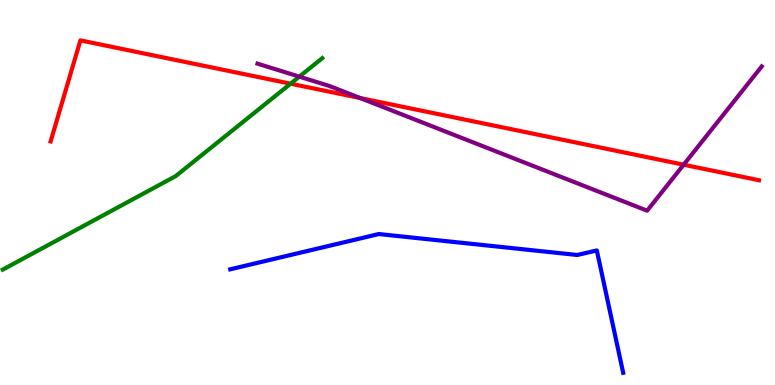[{'lines': ['blue', 'red'], 'intersections': []}, {'lines': ['green', 'red'], 'intersections': [{'x': 3.75, 'y': 7.83}]}, {'lines': ['purple', 'red'], 'intersections': [{'x': 4.65, 'y': 7.45}, {'x': 8.82, 'y': 5.72}]}, {'lines': ['blue', 'green'], 'intersections': []}, {'lines': ['blue', 'purple'], 'intersections': []}, {'lines': ['green', 'purple'], 'intersections': [{'x': 3.86, 'y': 8.01}]}]